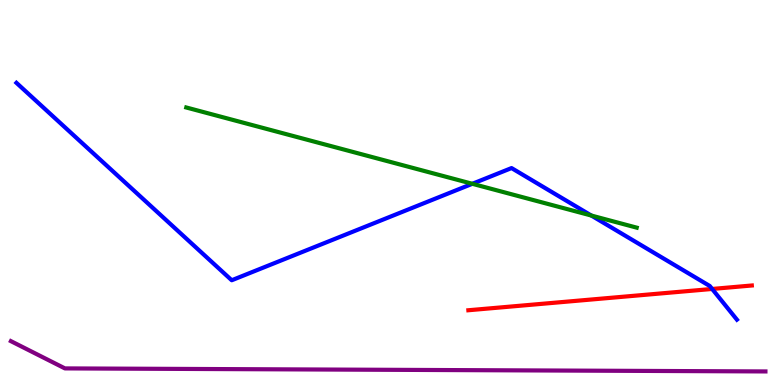[{'lines': ['blue', 'red'], 'intersections': [{'x': 9.19, 'y': 2.49}]}, {'lines': ['green', 'red'], 'intersections': []}, {'lines': ['purple', 'red'], 'intersections': []}, {'lines': ['blue', 'green'], 'intersections': [{'x': 6.09, 'y': 5.23}, {'x': 7.63, 'y': 4.4}]}, {'lines': ['blue', 'purple'], 'intersections': []}, {'lines': ['green', 'purple'], 'intersections': []}]